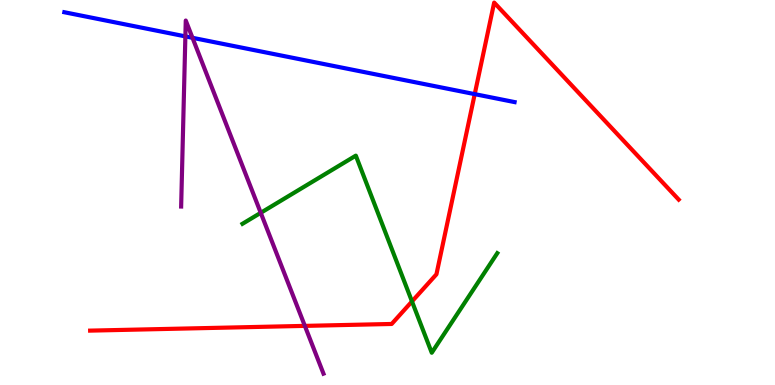[{'lines': ['blue', 'red'], 'intersections': [{'x': 6.13, 'y': 7.56}]}, {'lines': ['green', 'red'], 'intersections': [{'x': 5.32, 'y': 2.17}]}, {'lines': ['purple', 'red'], 'intersections': [{'x': 3.93, 'y': 1.54}]}, {'lines': ['blue', 'green'], 'intersections': []}, {'lines': ['blue', 'purple'], 'intersections': [{'x': 2.39, 'y': 9.05}, {'x': 2.48, 'y': 9.02}]}, {'lines': ['green', 'purple'], 'intersections': [{'x': 3.36, 'y': 4.47}]}]